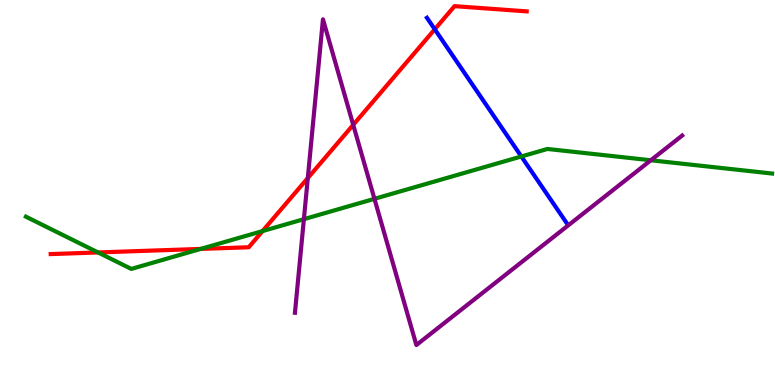[{'lines': ['blue', 'red'], 'intersections': [{'x': 5.61, 'y': 9.24}]}, {'lines': ['green', 'red'], 'intersections': [{'x': 1.27, 'y': 3.44}, {'x': 2.59, 'y': 3.53}, {'x': 3.39, 'y': 4.0}]}, {'lines': ['purple', 'red'], 'intersections': [{'x': 3.97, 'y': 5.38}, {'x': 4.56, 'y': 6.76}]}, {'lines': ['blue', 'green'], 'intersections': [{'x': 6.73, 'y': 5.94}]}, {'lines': ['blue', 'purple'], 'intersections': []}, {'lines': ['green', 'purple'], 'intersections': [{'x': 3.92, 'y': 4.31}, {'x': 4.83, 'y': 4.84}, {'x': 8.4, 'y': 5.84}]}]